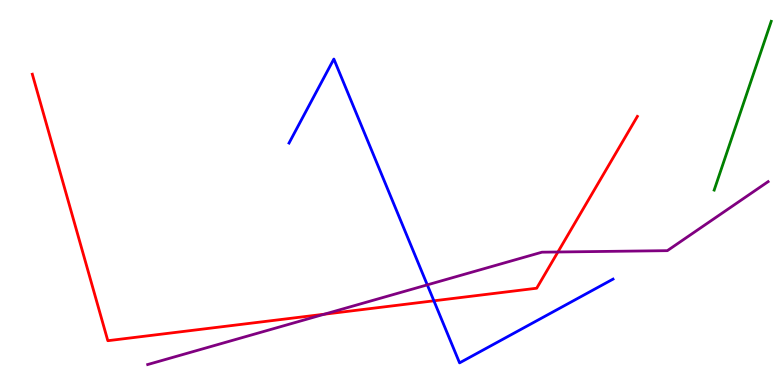[{'lines': ['blue', 'red'], 'intersections': [{'x': 5.6, 'y': 2.19}]}, {'lines': ['green', 'red'], 'intersections': []}, {'lines': ['purple', 'red'], 'intersections': [{'x': 4.18, 'y': 1.84}, {'x': 7.2, 'y': 3.45}]}, {'lines': ['blue', 'green'], 'intersections': []}, {'lines': ['blue', 'purple'], 'intersections': [{'x': 5.51, 'y': 2.6}]}, {'lines': ['green', 'purple'], 'intersections': []}]